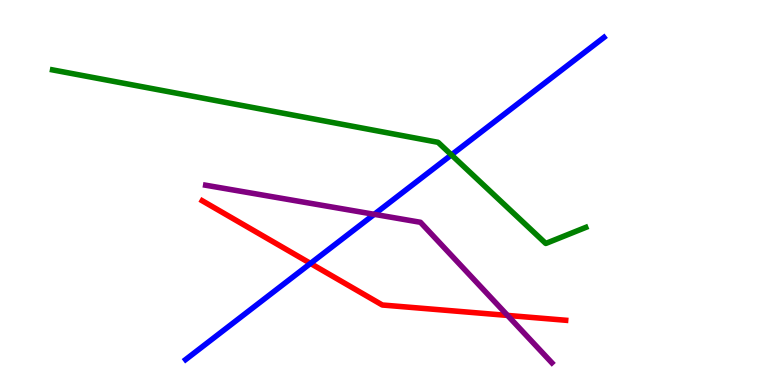[{'lines': ['blue', 'red'], 'intersections': [{'x': 4.01, 'y': 3.16}]}, {'lines': ['green', 'red'], 'intersections': []}, {'lines': ['purple', 'red'], 'intersections': [{'x': 6.55, 'y': 1.81}]}, {'lines': ['blue', 'green'], 'intersections': [{'x': 5.82, 'y': 5.98}]}, {'lines': ['blue', 'purple'], 'intersections': [{'x': 4.83, 'y': 4.43}]}, {'lines': ['green', 'purple'], 'intersections': []}]